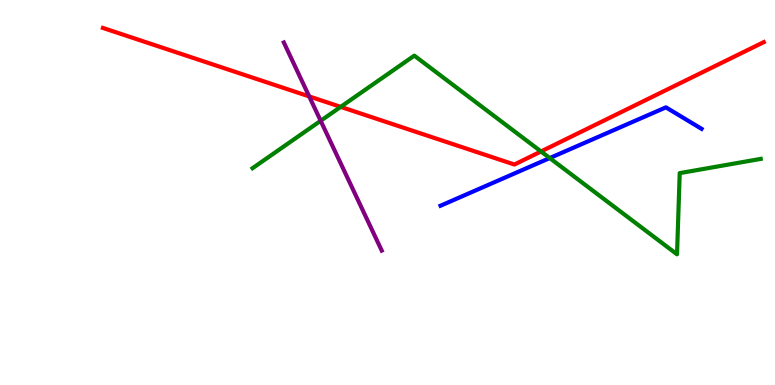[{'lines': ['blue', 'red'], 'intersections': []}, {'lines': ['green', 'red'], 'intersections': [{'x': 4.4, 'y': 7.22}, {'x': 6.98, 'y': 6.07}]}, {'lines': ['purple', 'red'], 'intersections': [{'x': 3.99, 'y': 7.5}]}, {'lines': ['blue', 'green'], 'intersections': [{'x': 7.09, 'y': 5.89}]}, {'lines': ['blue', 'purple'], 'intersections': []}, {'lines': ['green', 'purple'], 'intersections': [{'x': 4.14, 'y': 6.86}]}]